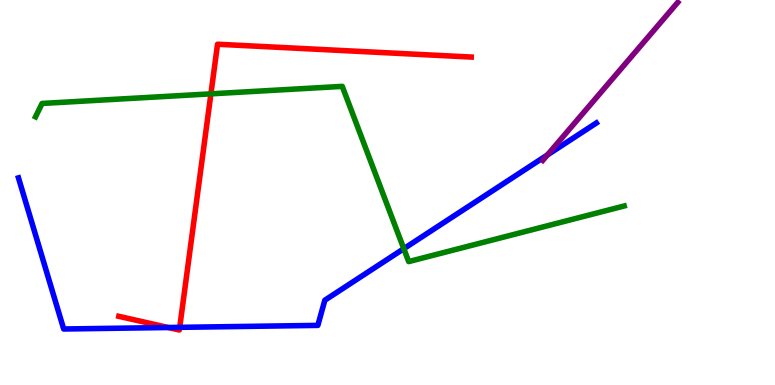[{'lines': ['blue', 'red'], 'intersections': [{'x': 2.17, 'y': 1.49}, {'x': 2.32, 'y': 1.5}]}, {'lines': ['green', 'red'], 'intersections': [{'x': 2.72, 'y': 7.56}]}, {'lines': ['purple', 'red'], 'intersections': []}, {'lines': ['blue', 'green'], 'intersections': [{'x': 5.21, 'y': 3.54}]}, {'lines': ['blue', 'purple'], 'intersections': [{'x': 7.06, 'y': 5.98}]}, {'lines': ['green', 'purple'], 'intersections': []}]